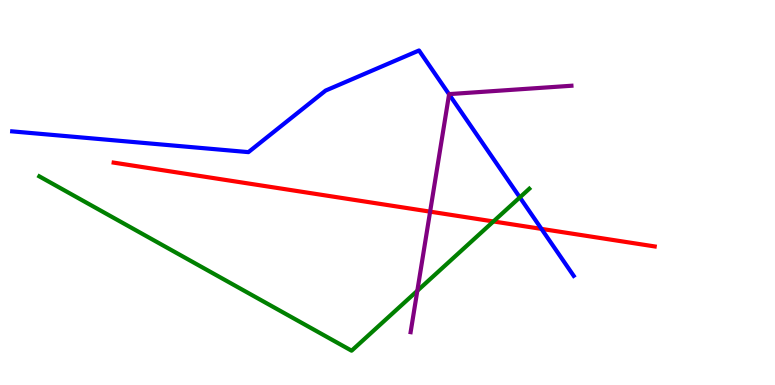[{'lines': ['blue', 'red'], 'intersections': [{'x': 6.99, 'y': 4.05}]}, {'lines': ['green', 'red'], 'intersections': [{'x': 6.37, 'y': 4.25}]}, {'lines': ['purple', 'red'], 'intersections': [{'x': 5.55, 'y': 4.5}]}, {'lines': ['blue', 'green'], 'intersections': [{'x': 6.71, 'y': 4.87}]}, {'lines': ['blue', 'purple'], 'intersections': [{'x': 5.79, 'y': 7.55}]}, {'lines': ['green', 'purple'], 'intersections': [{'x': 5.38, 'y': 2.45}]}]